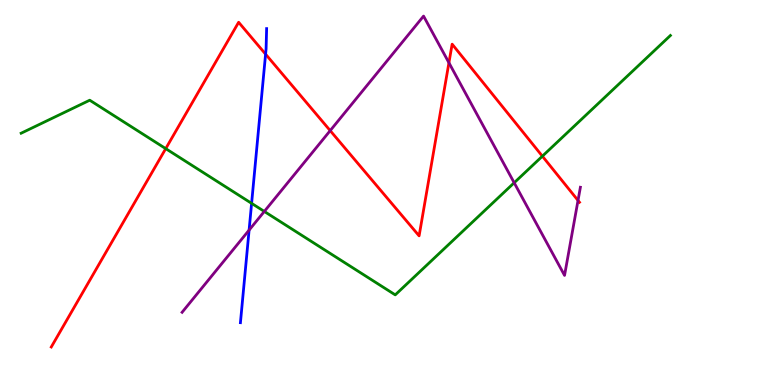[{'lines': ['blue', 'red'], 'intersections': [{'x': 3.43, 'y': 8.59}]}, {'lines': ['green', 'red'], 'intersections': [{'x': 2.14, 'y': 6.14}, {'x': 7.0, 'y': 5.94}]}, {'lines': ['purple', 'red'], 'intersections': [{'x': 4.26, 'y': 6.61}, {'x': 5.79, 'y': 8.37}, {'x': 7.46, 'y': 4.79}]}, {'lines': ['blue', 'green'], 'intersections': [{'x': 3.25, 'y': 4.72}]}, {'lines': ['blue', 'purple'], 'intersections': [{'x': 3.21, 'y': 4.02}]}, {'lines': ['green', 'purple'], 'intersections': [{'x': 3.41, 'y': 4.51}, {'x': 6.63, 'y': 5.25}]}]